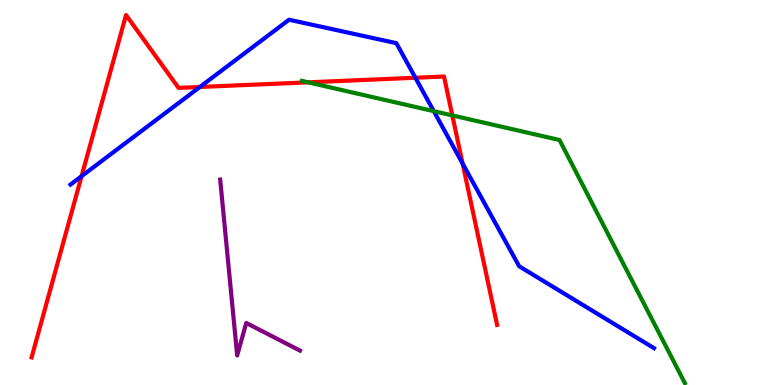[{'lines': ['blue', 'red'], 'intersections': [{'x': 1.05, 'y': 5.42}, {'x': 2.58, 'y': 7.74}, {'x': 5.36, 'y': 7.98}, {'x': 5.97, 'y': 5.75}]}, {'lines': ['green', 'red'], 'intersections': [{'x': 3.98, 'y': 7.86}, {'x': 5.84, 'y': 7.0}]}, {'lines': ['purple', 'red'], 'intersections': []}, {'lines': ['blue', 'green'], 'intersections': [{'x': 5.6, 'y': 7.11}]}, {'lines': ['blue', 'purple'], 'intersections': []}, {'lines': ['green', 'purple'], 'intersections': []}]